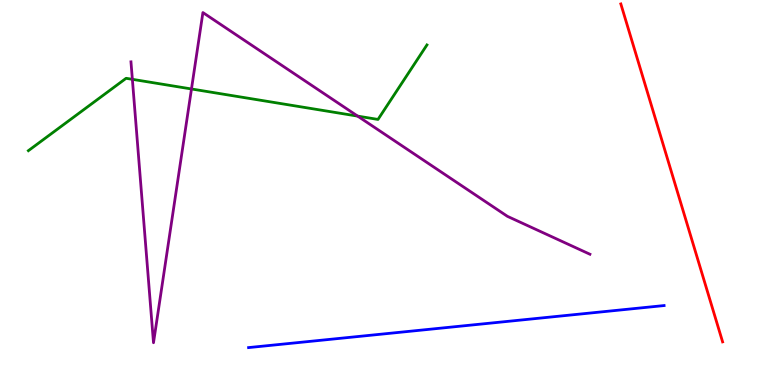[{'lines': ['blue', 'red'], 'intersections': []}, {'lines': ['green', 'red'], 'intersections': []}, {'lines': ['purple', 'red'], 'intersections': []}, {'lines': ['blue', 'green'], 'intersections': []}, {'lines': ['blue', 'purple'], 'intersections': []}, {'lines': ['green', 'purple'], 'intersections': [{'x': 1.71, 'y': 7.94}, {'x': 2.47, 'y': 7.69}, {'x': 4.61, 'y': 6.98}]}]